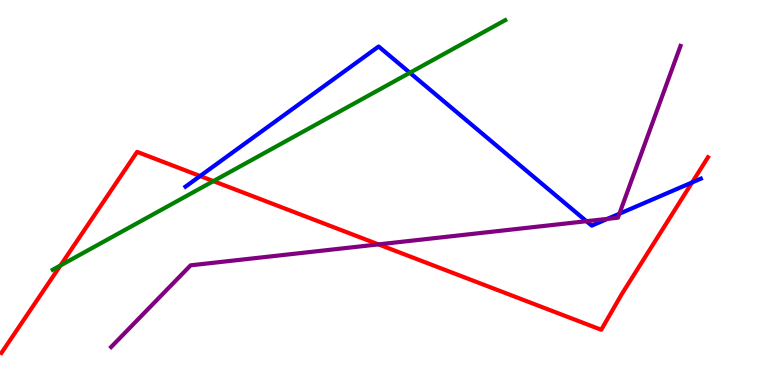[{'lines': ['blue', 'red'], 'intersections': [{'x': 2.58, 'y': 5.43}, {'x': 8.93, 'y': 5.26}]}, {'lines': ['green', 'red'], 'intersections': [{'x': 0.78, 'y': 3.1}, {'x': 2.75, 'y': 5.3}]}, {'lines': ['purple', 'red'], 'intersections': [{'x': 4.88, 'y': 3.65}]}, {'lines': ['blue', 'green'], 'intersections': [{'x': 5.29, 'y': 8.11}]}, {'lines': ['blue', 'purple'], 'intersections': [{'x': 7.57, 'y': 4.25}, {'x': 7.84, 'y': 4.32}, {'x': 7.99, 'y': 4.45}]}, {'lines': ['green', 'purple'], 'intersections': []}]